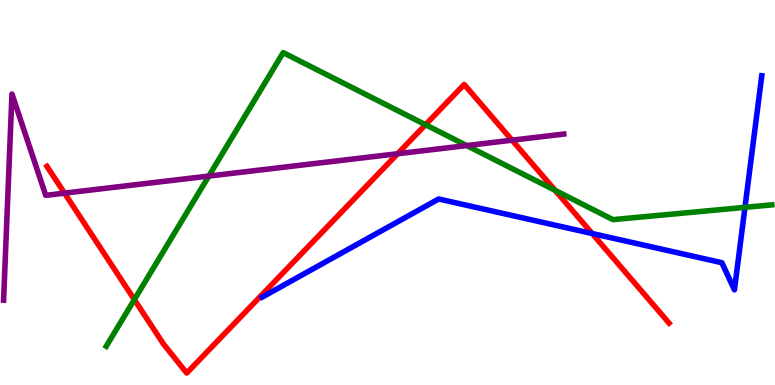[{'lines': ['blue', 'red'], 'intersections': [{'x': 7.64, 'y': 3.93}]}, {'lines': ['green', 'red'], 'intersections': [{'x': 1.73, 'y': 2.22}, {'x': 5.49, 'y': 6.76}, {'x': 7.16, 'y': 5.06}]}, {'lines': ['purple', 'red'], 'intersections': [{'x': 0.833, 'y': 4.98}, {'x': 5.13, 'y': 6.01}, {'x': 6.61, 'y': 6.36}]}, {'lines': ['blue', 'green'], 'intersections': [{'x': 9.61, 'y': 4.61}]}, {'lines': ['blue', 'purple'], 'intersections': []}, {'lines': ['green', 'purple'], 'intersections': [{'x': 2.69, 'y': 5.43}, {'x': 6.02, 'y': 6.22}]}]